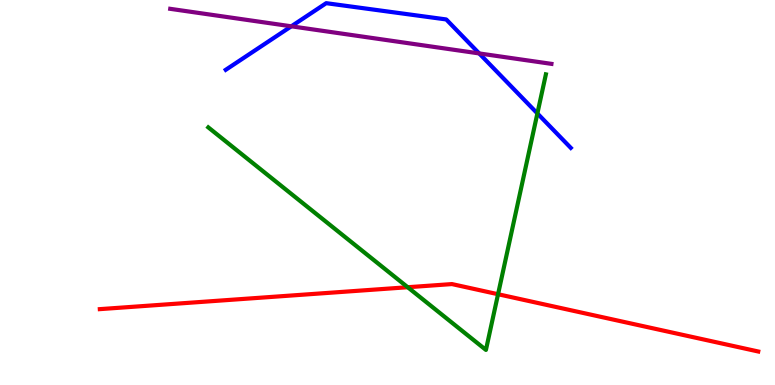[{'lines': ['blue', 'red'], 'intersections': []}, {'lines': ['green', 'red'], 'intersections': [{'x': 5.26, 'y': 2.54}, {'x': 6.43, 'y': 2.36}]}, {'lines': ['purple', 'red'], 'intersections': []}, {'lines': ['blue', 'green'], 'intersections': [{'x': 6.93, 'y': 7.05}]}, {'lines': ['blue', 'purple'], 'intersections': [{'x': 3.76, 'y': 9.32}, {'x': 6.18, 'y': 8.61}]}, {'lines': ['green', 'purple'], 'intersections': []}]